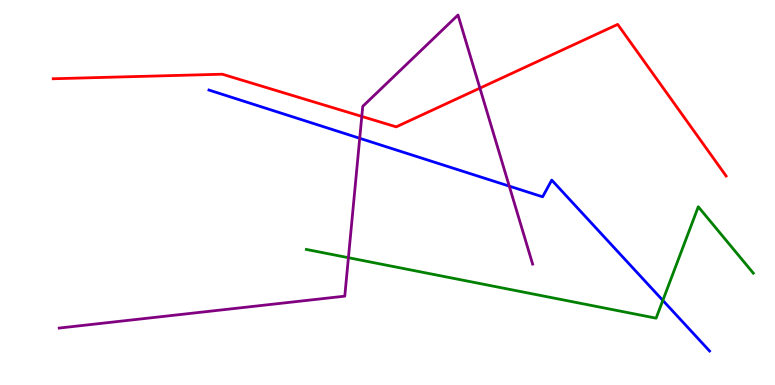[{'lines': ['blue', 'red'], 'intersections': []}, {'lines': ['green', 'red'], 'intersections': []}, {'lines': ['purple', 'red'], 'intersections': [{'x': 4.67, 'y': 6.98}, {'x': 6.19, 'y': 7.71}]}, {'lines': ['blue', 'green'], 'intersections': [{'x': 8.55, 'y': 2.2}]}, {'lines': ['blue', 'purple'], 'intersections': [{'x': 4.64, 'y': 6.41}, {'x': 6.57, 'y': 5.17}]}, {'lines': ['green', 'purple'], 'intersections': [{'x': 4.5, 'y': 3.31}]}]